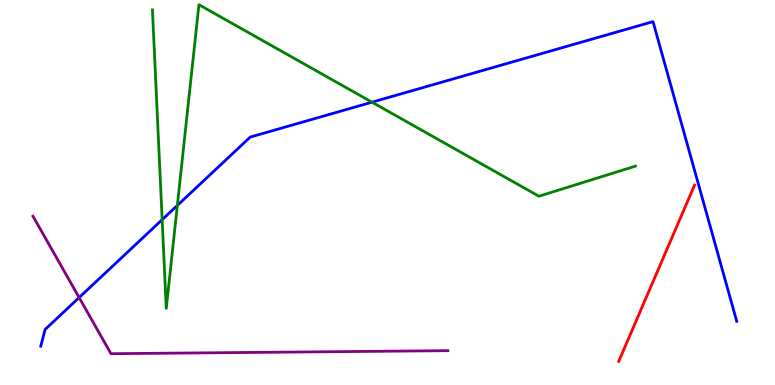[{'lines': ['blue', 'red'], 'intersections': []}, {'lines': ['green', 'red'], 'intersections': []}, {'lines': ['purple', 'red'], 'intersections': []}, {'lines': ['blue', 'green'], 'intersections': [{'x': 2.09, 'y': 4.29}, {'x': 2.29, 'y': 4.66}, {'x': 4.8, 'y': 7.35}]}, {'lines': ['blue', 'purple'], 'intersections': [{'x': 1.02, 'y': 2.27}]}, {'lines': ['green', 'purple'], 'intersections': []}]